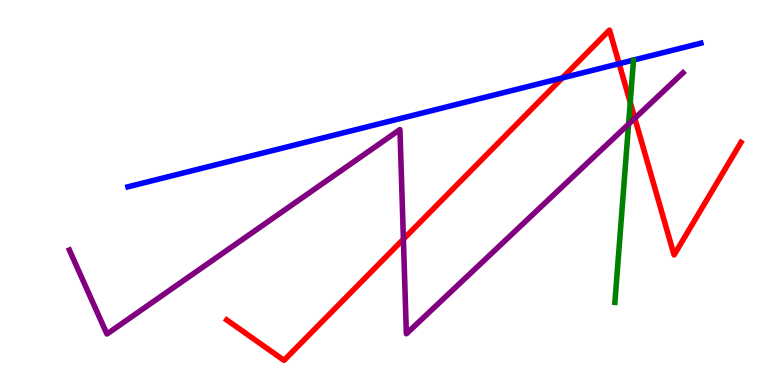[{'lines': ['blue', 'red'], 'intersections': [{'x': 7.26, 'y': 7.98}, {'x': 7.99, 'y': 8.35}]}, {'lines': ['green', 'red'], 'intersections': [{'x': 8.13, 'y': 7.34}]}, {'lines': ['purple', 'red'], 'intersections': [{'x': 5.21, 'y': 3.79}, {'x': 8.19, 'y': 6.93}]}, {'lines': ['blue', 'green'], 'intersections': []}, {'lines': ['blue', 'purple'], 'intersections': []}, {'lines': ['green', 'purple'], 'intersections': [{'x': 8.11, 'y': 6.78}]}]